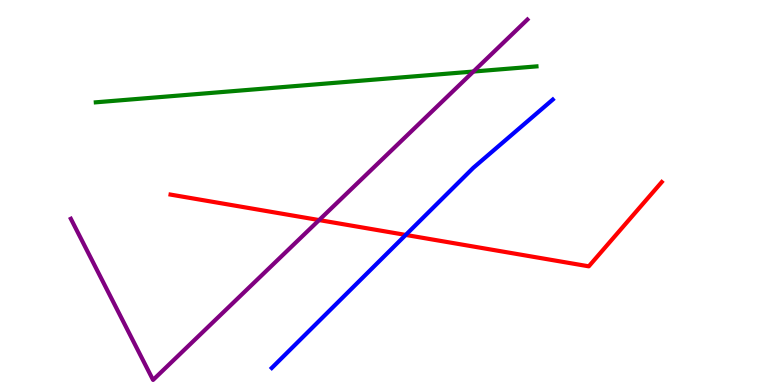[{'lines': ['blue', 'red'], 'intersections': [{'x': 5.24, 'y': 3.9}]}, {'lines': ['green', 'red'], 'intersections': []}, {'lines': ['purple', 'red'], 'intersections': [{'x': 4.12, 'y': 4.28}]}, {'lines': ['blue', 'green'], 'intersections': []}, {'lines': ['blue', 'purple'], 'intersections': []}, {'lines': ['green', 'purple'], 'intersections': [{'x': 6.11, 'y': 8.14}]}]